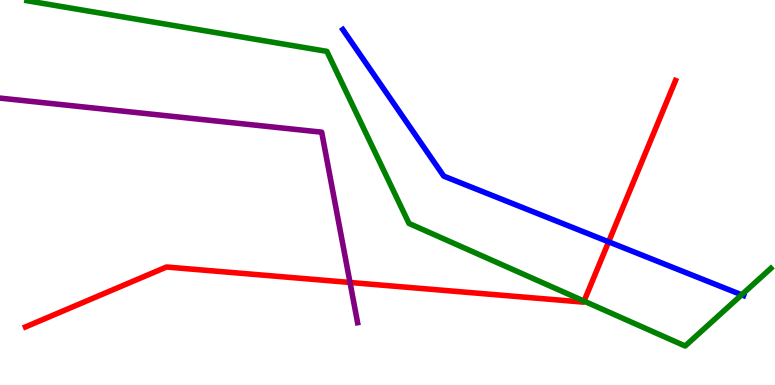[{'lines': ['blue', 'red'], 'intersections': [{'x': 7.85, 'y': 3.72}]}, {'lines': ['green', 'red'], 'intersections': [{'x': 7.54, 'y': 2.18}]}, {'lines': ['purple', 'red'], 'intersections': [{'x': 4.52, 'y': 2.66}]}, {'lines': ['blue', 'green'], 'intersections': [{'x': 9.57, 'y': 2.34}]}, {'lines': ['blue', 'purple'], 'intersections': []}, {'lines': ['green', 'purple'], 'intersections': []}]